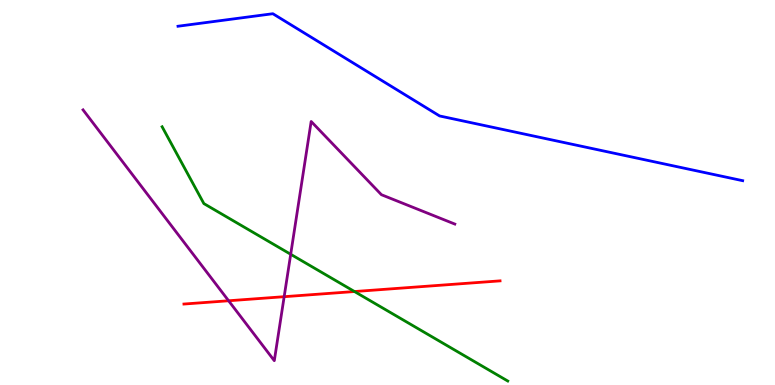[{'lines': ['blue', 'red'], 'intersections': []}, {'lines': ['green', 'red'], 'intersections': [{'x': 4.57, 'y': 2.43}]}, {'lines': ['purple', 'red'], 'intersections': [{'x': 2.95, 'y': 2.19}, {'x': 3.67, 'y': 2.29}]}, {'lines': ['blue', 'green'], 'intersections': []}, {'lines': ['blue', 'purple'], 'intersections': []}, {'lines': ['green', 'purple'], 'intersections': [{'x': 3.75, 'y': 3.4}]}]